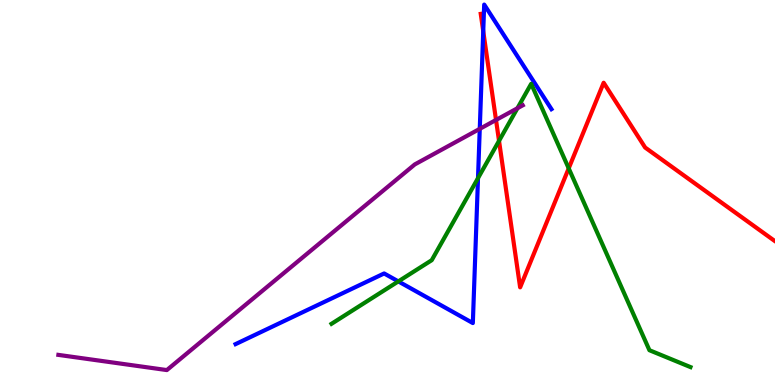[{'lines': ['blue', 'red'], 'intersections': [{'x': 6.24, 'y': 9.19}]}, {'lines': ['green', 'red'], 'intersections': [{'x': 6.44, 'y': 6.34}, {'x': 7.34, 'y': 5.63}]}, {'lines': ['purple', 'red'], 'intersections': [{'x': 6.4, 'y': 6.88}]}, {'lines': ['blue', 'green'], 'intersections': [{'x': 5.14, 'y': 2.69}, {'x': 6.17, 'y': 5.37}]}, {'lines': ['blue', 'purple'], 'intersections': [{'x': 6.19, 'y': 6.65}]}, {'lines': ['green', 'purple'], 'intersections': [{'x': 6.68, 'y': 7.19}]}]